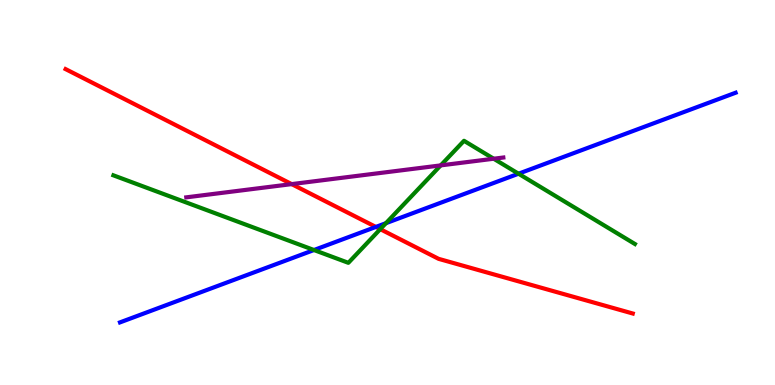[{'lines': ['blue', 'red'], 'intersections': [{'x': 4.85, 'y': 4.11}]}, {'lines': ['green', 'red'], 'intersections': [{'x': 4.91, 'y': 4.05}]}, {'lines': ['purple', 'red'], 'intersections': [{'x': 3.76, 'y': 5.22}]}, {'lines': ['blue', 'green'], 'intersections': [{'x': 4.05, 'y': 3.51}, {'x': 4.98, 'y': 4.2}, {'x': 6.69, 'y': 5.49}]}, {'lines': ['blue', 'purple'], 'intersections': []}, {'lines': ['green', 'purple'], 'intersections': [{'x': 5.69, 'y': 5.7}, {'x': 6.37, 'y': 5.88}]}]